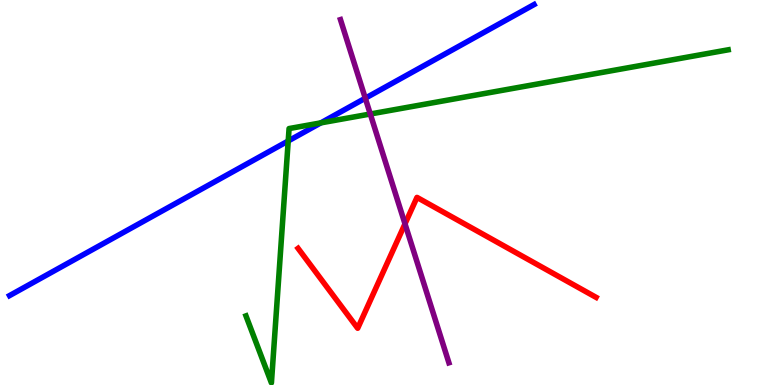[{'lines': ['blue', 'red'], 'intersections': []}, {'lines': ['green', 'red'], 'intersections': []}, {'lines': ['purple', 'red'], 'intersections': [{'x': 5.23, 'y': 4.19}]}, {'lines': ['blue', 'green'], 'intersections': [{'x': 3.72, 'y': 6.34}, {'x': 4.14, 'y': 6.81}]}, {'lines': ['blue', 'purple'], 'intersections': [{'x': 4.71, 'y': 7.45}]}, {'lines': ['green', 'purple'], 'intersections': [{'x': 4.78, 'y': 7.04}]}]